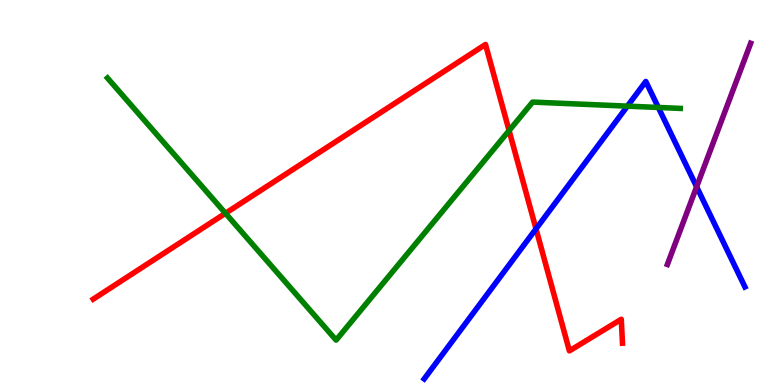[{'lines': ['blue', 'red'], 'intersections': [{'x': 6.92, 'y': 4.06}]}, {'lines': ['green', 'red'], 'intersections': [{'x': 2.91, 'y': 4.46}, {'x': 6.57, 'y': 6.61}]}, {'lines': ['purple', 'red'], 'intersections': []}, {'lines': ['blue', 'green'], 'intersections': [{'x': 8.1, 'y': 7.24}, {'x': 8.49, 'y': 7.21}]}, {'lines': ['blue', 'purple'], 'intersections': [{'x': 8.99, 'y': 5.15}]}, {'lines': ['green', 'purple'], 'intersections': []}]